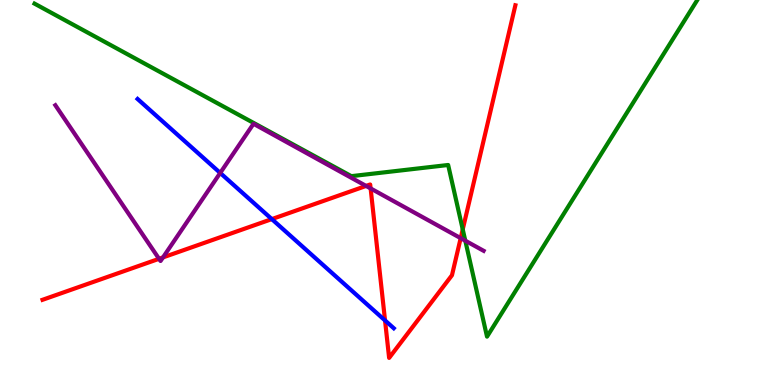[{'lines': ['blue', 'red'], 'intersections': [{'x': 3.51, 'y': 4.31}, {'x': 4.97, 'y': 1.68}]}, {'lines': ['green', 'red'], 'intersections': [{'x': 5.97, 'y': 4.04}]}, {'lines': ['purple', 'red'], 'intersections': [{'x': 2.05, 'y': 3.28}, {'x': 2.1, 'y': 3.31}, {'x': 4.72, 'y': 5.17}, {'x': 4.78, 'y': 5.11}, {'x': 5.94, 'y': 3.81}]}, {'lines': ['blue', 'green'], 'intersections': []}, {'lines': ['blue', 'purple'], 'intersections': [{'x': 2.84, 'y': 5.51}]}, {'lines': ['green', 'purple'], 'intersections': [{'x': 6.0, 'y': 3.75}]}]